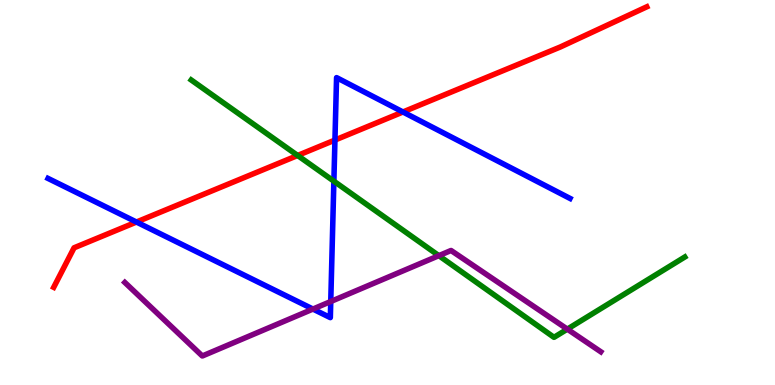[{'lines': ['blue', 'red'], 'intersections': [{'x': 1.76, 'y': 4.23}, {'x': 4.32, 'y': 6.36}, {'x': 5.2, 'y': 7.09}]}, {'lines': ['green', 'red'], 'intersections': [{'x': 3.84, 'y': 5.96}]}, {'lines': ['purple', 'red'], 'intersections': []}, {'lines': ['blue', 'green'], 'intersections': [{'x': 4.31, 'y': 5.29}]}, {'lines': ['blue', 'purple'], 'intersections': [{'x': 4.04, 'y': 1.97}, {'x': 4.27, 'y': 2.17}]}, {'lines': ['green', 'purple'], 'intersections': [{'x': 5.66, 'y': 3.36}, {'x': 7.32, 'y': 1.45}]}]